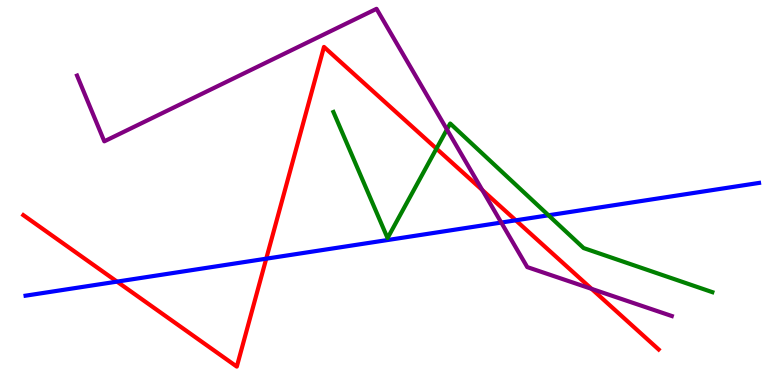[{'lines': ['blue', 'red'], 'intersections': [{'x': 1.51, 'y': 2.69}, {'x': 3.44, 'y': 3.28}, {'x': 6.66, 'y': 4.28}]}, {'lines': ['green', 'red'], 'intersections': [{'x': 5.63, 'y': 6.14}]}, {'lines': ['purple', 'red'], 'intersections': [{'x': 6.22, 'y': 5.06}, {'x': 7.63, 'y': 2.5}]}, {'lines': ['blue', 'green'], 'intersections': [{'x': 7.08, 'y': 4.41}]}, {'lines': ['blue', 'purple'], 'intersections': [{'x': 6.47, 'y': 4.22}]}, {'lines': ['green', 'purple'], 'intersections': [{'x': 5.77, 'y': 6.64}]}]